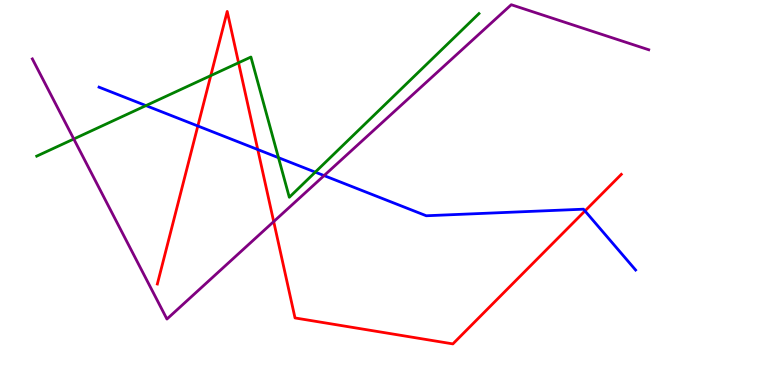[{'lines': ['blue', 'red'], 'intersections': [{'x': 2.55, 'y': 6.73}, {'x': 3.33, 'y': 6.12}, {'x': 7.55, 'y': 4.52}]}, {'lines': ['green', 'red'], 'intersections': [{'x': 2.72, 'y': 8.04}, {'x': 3.08, 'y': 8.37}]}, {'lines': ['purple', 'red'], 'intersections': [{'x': 3.53, 'y': 4.24}]}, {'lines': ['blue', 'green'], 'intersections': [{'x': 1.88, 'y': 7.26}, {'x': 3.59, 'y': 5.9}, {'x': 4.07, 'y': 5.53}]}, {'lines': ['blue', 'purple'], 'intersections': [{'x': 4.18, 'y': 5.44}]}, {'lines': ['green', 'purple'], 'intersections': [{'x': 0.952, 'y': 6.39}]}]